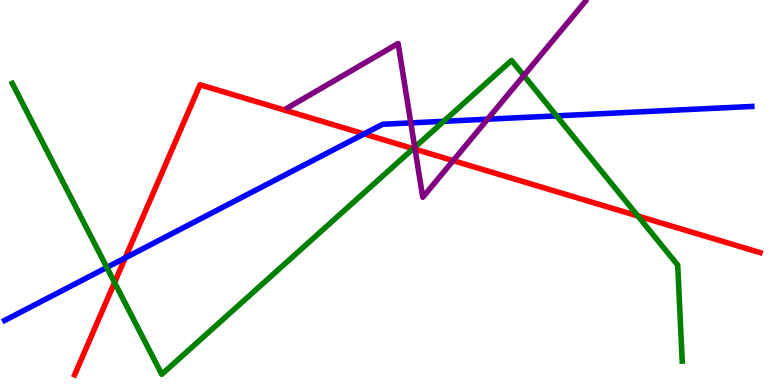[{'lines': ['blue', 'red'], 'intersections': [{'x': 1.62, 'y': 3.3}, {'x': 4.7, 'y': 6.52}]}, {'lines': ['green', 'red'], 'intersections': [{'x': 1.48, 'y': 2.66}, {'x': 5.33, 'y': 6.14}, {'x': 8.23, 'y': 4.39}]}, {'lines': ['purple', 'red'], 'intersections': [{'x': 5.36, 'y': 6.12}, {'x': 5.85, 'y': 5.83}]}, {'lines': ['blue', 'green'], 'intersections': [{'x': 1.38, 'y': 3.05}, {'x': 5.72, 'y': 6.85}, {'x': 7.18, 'y': 6.99}]}, {'lines': ['blue', 'purple'], 'intersections': [{'x': 5.3, 'y': 6.81}, {'x': 6.29, 'y': 6.9}]}, {'lines': ['green', 'purple'], 'intersections': [{'x': 5.35, 'y': 6.17}, {'x': 6.76, 'y': 8.04}]}]